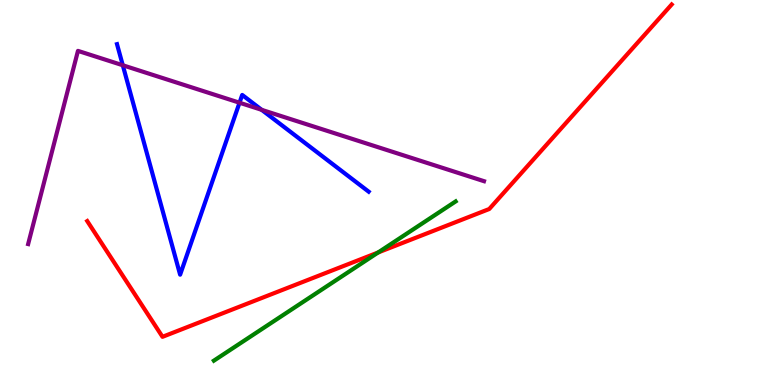[{'lines': ['blue', 'red'], 'intersections': []}, {'lines': ['green', 'red'], 'intersections': [{'x': 4.88, 'y': 3.44}]}, {'lines': ['purple', 'red'], 'intersections': []}, {'lines': ['blue', 'green'], 'intersections': []}, {'lines': ['blue', 'purple'], 'intersections': [{'x': 1.58, 'y': 8.3}, {'x': 3.09, 'y': 7.33}, {'x': 3.38, 'y': 7.15}]}, {'lines': ['green', 'purple'], 'intersections': []}]